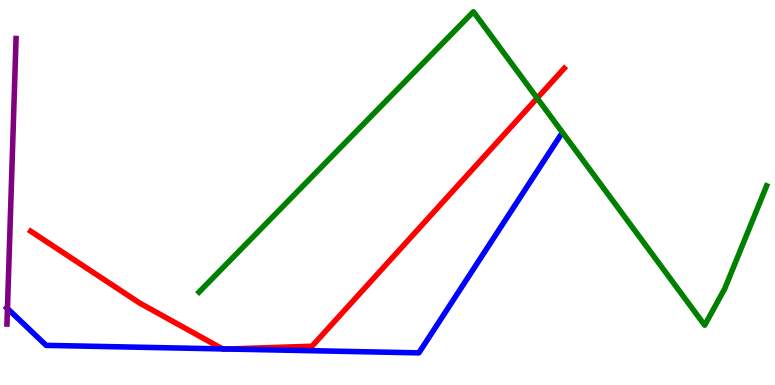[{'lines': ['blue', 'red'], 'intersections': [{'x': 2.87, 'y': 0.937}, {'x': 2.93, 'y': 0.935}]}, {'lines': ['green', 'red'], 'intersections': [{'x': 6.93, 'y': 7.45}]}, {'lines': ['purple', 'red'], 'intersections': []}, {'lines': ['blue', 'green'], 'intersections': []}, {'lines': ['blue', 'purple'], 'intersections': [{'x': 0.0962, 'y': 1.99}]}, {'lines': ['green', 'purple'], 'intersections': []}]